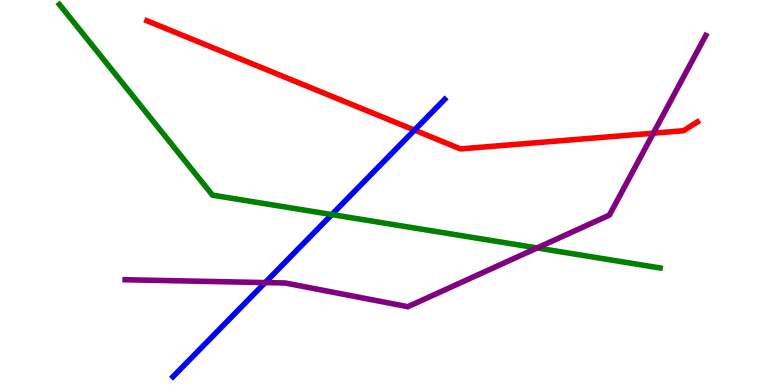[{'lines': ['blue', 'red'], 'intersections': [{'x': 5.35, 'y': 6.62}]}, {'lines': ['green', 'red'], 'intersections': []}, {'lines': ['purple', 'red'], 'intersections': [{'x': 8.43, 'y': 6.54}]}, {'lines': ['blue', 'green'], 'intersections': [{'x': 4.28, 'y': 4.43}]}, {'lines': ['blue', 'purple'], 'intersections': [{'x': 3.42, 'y': 2.66}]}, {'lines': ['green', 'purple'], 'intersections': [{'x': 6.93, 'y': 3.56}]}]